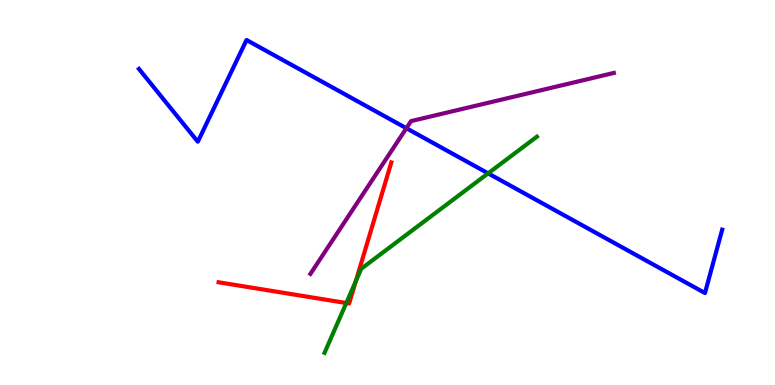[{'lines': ['blue', 'red'], 'intersections': []}, {'lines': ['green', 'red'], 'intersections': [{'x': 4.47, 'y': 2.13}, {'x': 4.59, 'y': 2.69}]}, {'lines': ['purple', 'red'], 'intersections': []}, {'lines': ['blue', 'green'], 'intersections': [{'x': 6.3, 'y': 5.5}]}, {'lines': ['blue', 'purple'], 'intersections': [{'x': 5.24, 'y': 6.67}]}, {'lines': ['green', 'purple'], 'intersections': []}]